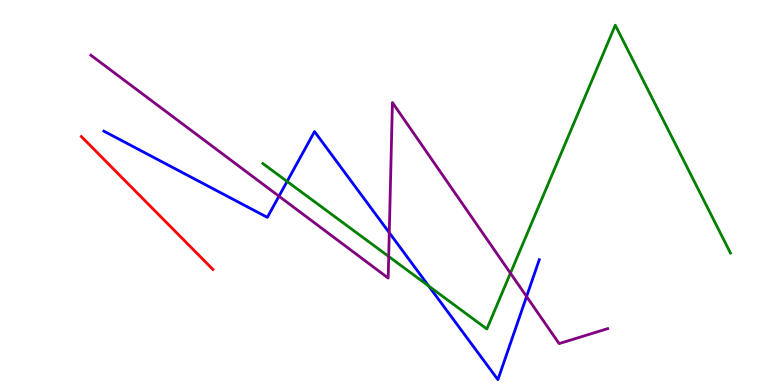[{'lines': ['blue', 'red'], 'intersections': []}, {'lines': ['green', 'red'], 'intersections': []}, {'lines': ['purple', 'red'], 'intersections': []}, {'lines': ['blue', 'green'], 'intersections': [{'x': 3.7, 'y': 5.29}, {'x': 5.53, 'y': 2.57}]}, {'lines': ['blue', 'purple'], 'intersections': [{'x': 3.6, 'y': 4.9}, {'x': 5.02, 'y': 3.96}, {'x': 6.79, 'y': 2.3}]}, {'lines': ['green', 'purple'], 'intersections': [{'x': 5.02, 'y': 3.34}, {'x': 6.59, 'y': 2.9}]}]